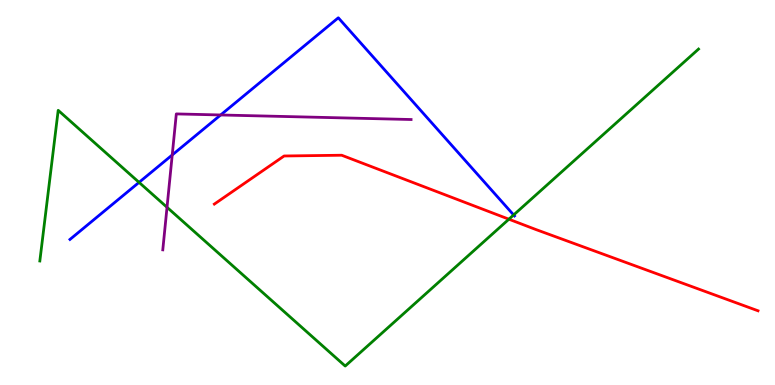[{'lines': ['blue', 'red'], 'intersections': []}, {'lines': ['green', 'red'], 'intersections': [{'x': 6.57, 'y': 4.31}]}, {'lines': ['purple', 'red'], 'intersections': []}, {'lines': ['blue', 'green'], 'intersections': [{'x': 1.79, 'y': 5.26}, {'x': 6.63, 'y': 4.42}]}, {'lines': ['blue', 'purple'], 'intersections': [{'x': 2.22, 'y': 5.97}, {'x': 2.85, 'y': 7.01}]}, {'lines': ['green', 'purple'], 'intersections': [{'x': 2.16, 'y': 4.62}]}]